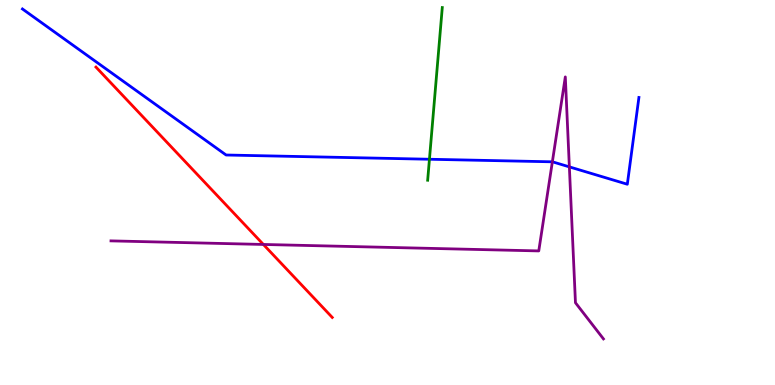[{'lines': ['blue', 'red'], 'intersections': []}, {'lines': ['green', 'red'], 'intersections': []}, {'lines': ['purple', 'red'], 'intersections': [{'x': 3.4, 'y': 3.65}]}, {'lines': ['blue', 'green'], 'intersections': [{'x': 5.54, 'y': 5.86}]}, {'lines': ['blue', 'purple'], 'intersections': [{'x': 7.13, 'y': 5.8}, {'x': 7.35, 'y': 5.67}]}, {'lines': ['green', 'purple'], 'intersections': []}]